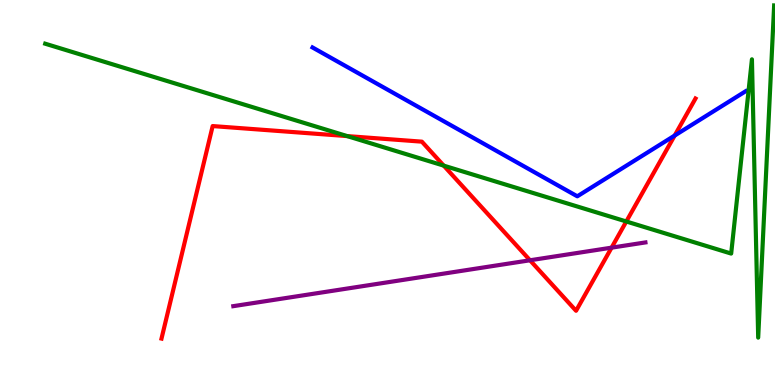[{'lines': ['blue', 'red'], 'intersections': [{'x': 8.71, 'y': 6.48}]}, {'lines': ['green', 'red'], 'intersections': [{'x': 4.48, 'y': 6.47}, {'x': 5.73, 'y': 5.7}, {'x': 8.08, 'y': 4.25}]}, {'lines': ['purple', 'red'], 'intersections': [{'x': 6.84, 'y': 3.24}, {'x': 7.89, 'y': 3.57}]}, {'lines': ['blue', 'green'], 'intersections': []}, {'lines': ['blue', 'purple'], 'intersections': []}, {'lines': ['green', 'purple'], 'intersections': []}]